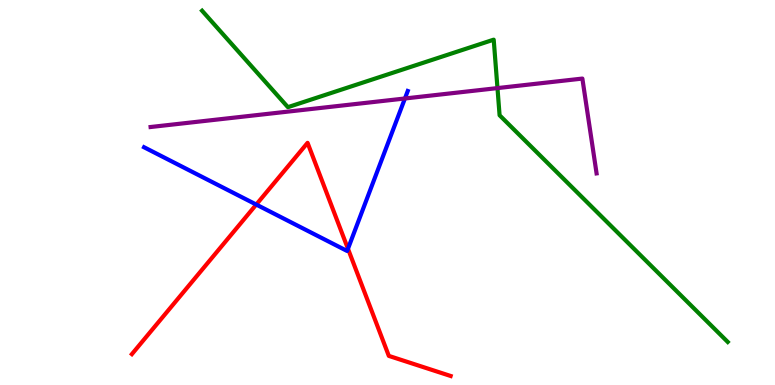[{'lines': ['blue', 'red'], 'intersections': [{'x': 3.31, 'y': 4.69}, {'x': 4.49, 'y': 3.54}]}, {'lines': ['green', 'red'], 'intersections': []}, {'lines': ['purple', 'red'], 'intersections': []}, {'lines': ['blue', 'green'], 'intersections': []}, {'lines': ['blue', 'purple'], 'intersections': [{'x': 5.22, 'y': 7.44}]}, {'lines': ['green', 'purple'], 'intersections': [{'x': 6.42, 'y': 7.71}]}]